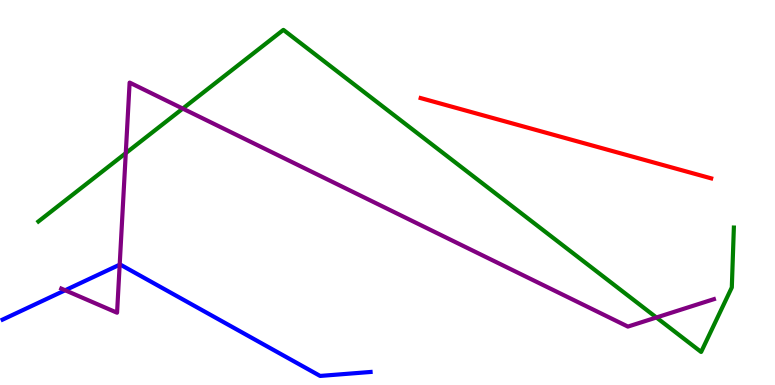[{'lines': ['blue', 'red'], 'intersections': []}, {'lines': ['green', 'red'], 'intersections': []}, {'lines': ['purple', 'red'], 'intersections': []}, {'lines': ['blue', 'green'], 'intersections': []}, {'lines': ['blue', 'purple'], 'intersections': [{'x': 0.841, 'y': 2.46}, {'x': 1.54, 'y': 3.13}]}, {'lines': ['green', 'purple'], 'intersections': [{'x': 1.62, 'y': 6.02}, {'x': 2.36, 'y': 7.18}, {'x': 8.47, 'y': 1.75}]}]